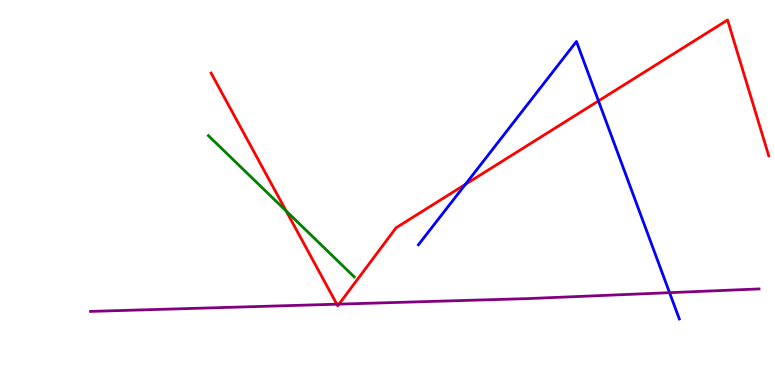[{'lines': ['blue', 'red'], 'intersections': [{'x': 6.01, 'y': 5.21}, {'x': 7.72, 'y': 7.38}]}, {'lines': ['green', 'red'], 'intersections': [{'x': 3.69, 'y': 4.52}]}, {'lines': ['purple', 'red'], 'intersections': [{'x': 4.35, 'y': 2.1}, {'x': 4.37, 'y': 2.1}]}, {'lines': ['blue', 'green'], 'intersections': []}, {'lines': ['blue', 'purple'], 'intersections': [{'x': 8.64, 'y': 2.4}]}, {'lines': ['green', 'purple'], 'intersections': []}]